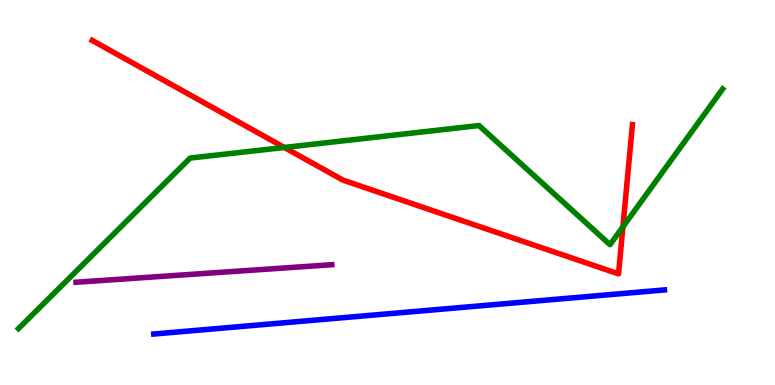[{'lines': ['blue', 'red'], 'intersections': []}, {'lines': ['green', 'red'], 'intersections': [{'x': 3.67, 'y': 6.17}, {'x': 8.04, 'y': 4.11}]}, {'lines': ['purple', 'red'], 'intersections': []}, {'lines': ['blue', 'green'], 'intersections': []}, {'lines': ['blue', 'purple'], 'intersections': []}, {'lines': ['green', 'purple'], 'intersections': []}]